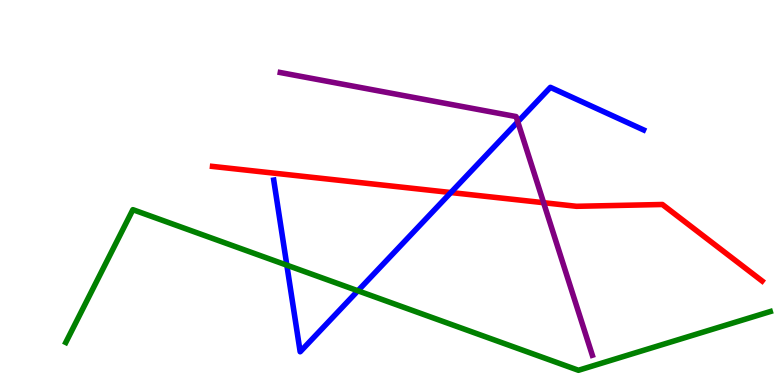[{'lines': ['blue', 'red'], 'intersections': [{'x': 5.82, 'y': 5.0}]}, {'lines': ['green', 'red'], 'intersections': []}, {'lines': ['purple', 'red'], 'intersections': [{'x': 7.01, 'y': 4.74}]}, {'lines': ['blue', 'green'], 'intersections': [{'x': 3.7, 'y': 3.11}, {'x': 4.62, 'y': 2.45}]}, {'lines': ['blue', 'purple'], 'intersections': [{'x': 6.68, 'y': 6.84}]}, {'lines': ['green', 'purple'], 'intersections': []}]